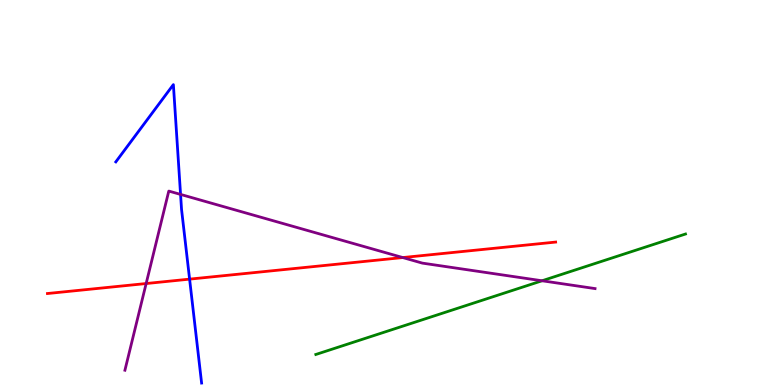[{'lines': ['blue', 'red'], 'intersections': [{'x': 2.45, 'y': 2.75}]}, {'lines': ['green', 'red'], 'intersections': []}, {'lines': ['purple', 'red'], 'intersections': [{'x': 1.89, 'y': 2.64}, {'x': 5.2, 'y': 3.31}]}, {'lines': ['blue', 'green'], 'intersections': []}, {'lines': ['blue', 'purple'], 'intersections': [{'x': 2.33, 'y': 4.95}]}, {'lines': ['green', 'purple'], 'intersections': [{'x': 6.99, 'y': 2.71}]}]